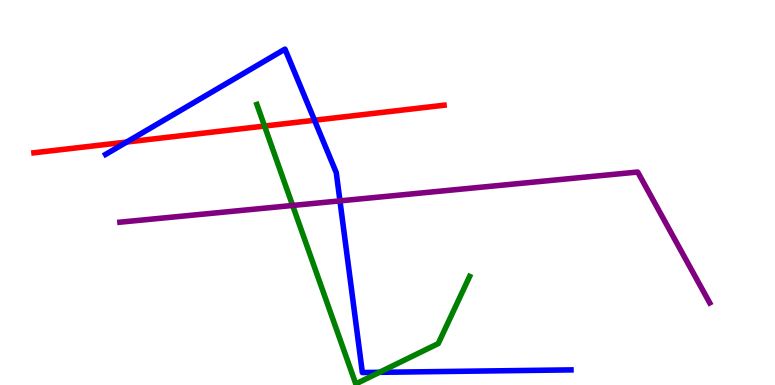[{'lines': ['blue', 'red'], 'intersections': [{'x': 1.63, 'y': 6.31}, {'x': 4.06, 'y': 6.88}]}, {'lines': ['green', 'red'], 'intersections': [{'x': 3.41, 'y': 6.73}]}, {'lines': ['purple', 'red'], 'intersections': []}, {'lines': ['blue', 'green'], 'intersections': [{'x': 4.9, 'y': 0.329}]}, {'lines': ['blue', 'purple'], 'intersections': [{'x': 4.39, 'y': 4.78}]}, {'lines': ['green', 'purple'], 'intersections': [{'x': 3.78, 'y': 4.66}]}]